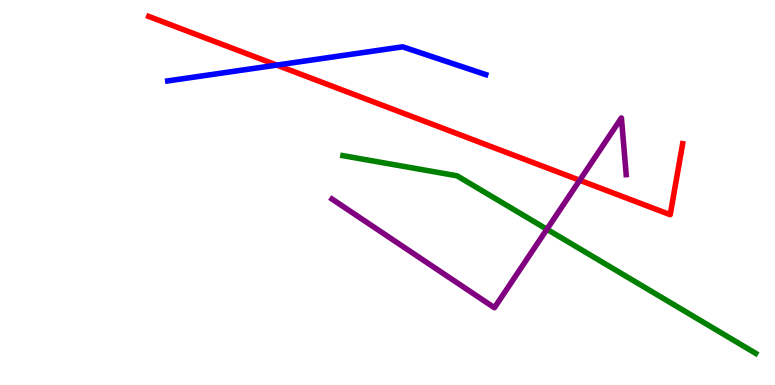[{'lines': ['blue', 'red'], 'intersections': [{'x': 3.57, 'y': 8.31}]}, {'lines': ['green', 'red'], 'intersections': []}, {'lines': ['purple', 'red'], 'intersections': [{'x': 7.48, 'y': 5.32}]}, {'lines': ['blue', 'green'], 'intersections': []}, {'lines': ['blue', 'purple'], 'intersections': []}, {'lines': ['green', 'purple'], 'intersections': [{'x': 7.06, 'y': 4.05}]}]